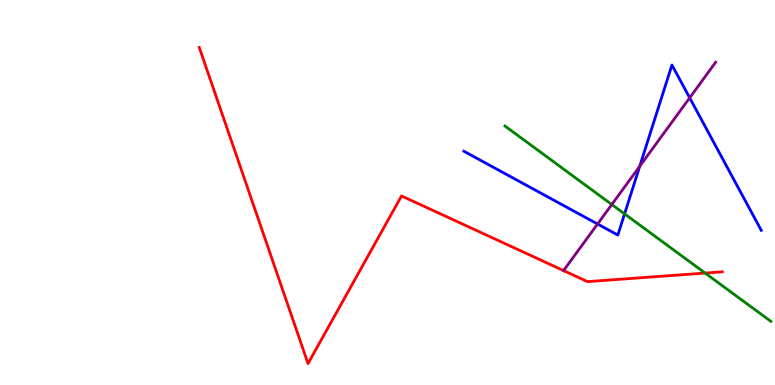[{'lines': ['blue', 'red'], 'intersections': []}, {'lines': ['green', 'red'], 'intersections': [{'x': 9.1, 'y': 2.91}]}, {'lines': ['purple', 'red'], 'intersections': [{'x': 7.27, 'y': 2.97}]}, {'lines': ['blue', 'green'], 'intersections': [{'x': 8.06, 'y': 4.44}]}, {'lines': ['blue', 'purple'], 'intersections': [{'x': 7.71, 'y': 4.18}, {'x': 8.25, 'y': 5.68}, {'x': 8.9, 'y': 7.46}]}, {'lines': ['green', 'purple'], 'intersections': [{'x': 7.89, 'y': 4.69}]}]